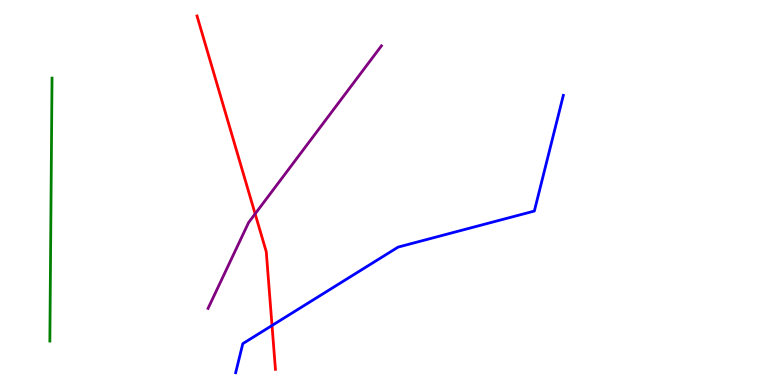[{'lines': ['blue', 'red'], 'intersections': [{'x': 3.51, 'y': 1.55}]}, {'lines': ['green', 'red'], 'intersections': []}, {'lines': ['purple', 'red'], 'intersections': [{'x': 3.29, 'y': 4.45}]}, {'lines': ['blue', 'green'], 'intersections': []}, {'lines': ['blue', 'purple'], 'intersections': []}, {'lines': ['green', 'purple'], 'intersections': []}]